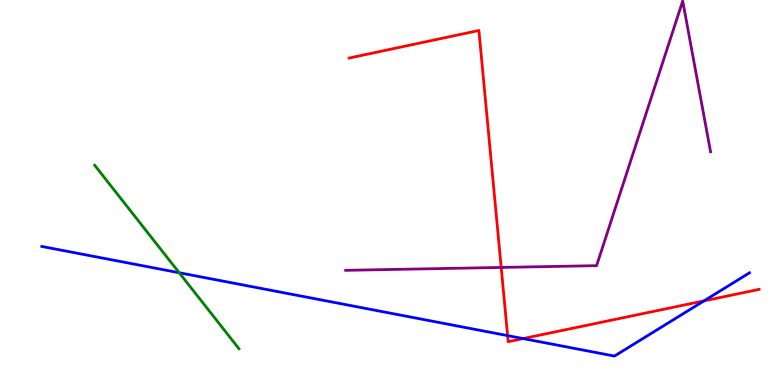[{'lines': ['blue', 'red'], 'intersections': [{'x': 6.55, 'y': 1.28}, {'x': 6.75, 'y': 1.21}, {'x': 9.08, 'y': 2.19}]}, {'lines': ['green', 'red'], 'intersections': []}, {'lines': ['purple', 'red'], 'intersections': [{'x': 6.47, 'y': 3.05}]}, {'lines': ['blue', 'green'], 'intersections': [{'x': 2.31, 'y': 2.92}]}, {'lines': ['blue', 'purple'], 'intersections': []}, {'lines': ['green', 'purple'], 'intersections': []}]